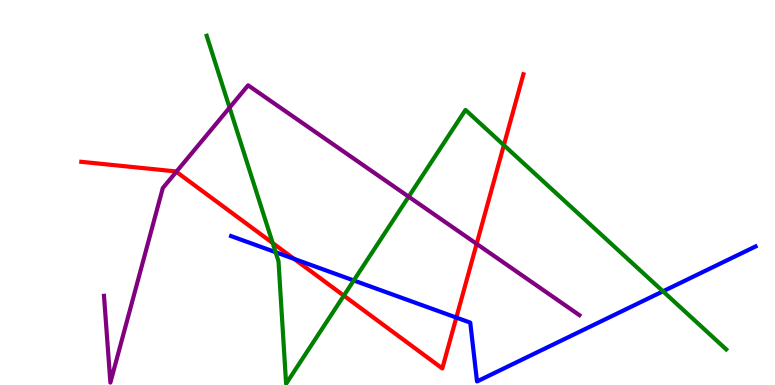[{'lines': ['blue', 'red'], 'intersections': [{'x': 3.8, 'y': 3.28}, {'x': 5.89, 'y': 1.75}]}, {'lines': ['green', 'red'], 'intersections': [{'x': 3.52, 'y': 3.69}, {'x': 4.44, 'y': 2.32}, {'x': 6.5, 'y': 6.23}]}, {'lines': ['purple', 'red'], 'intersections': [{'x': 2.27, 'y': 5.54}, {'x': 6.15, 'y': 3.67}]}, {'lines': ['blue', 'green'], 'intersections': [{'x': 3.56, 'y': 3.45}, {'x': 4.56, 'y': 2.72}, {'x': 8.55, 'y': 2.43}]}, {'lines': ['blue', 'purple'], 'intersections': []}, {'lines': ['green', 'purple'], 'intersections': [{'x': 2.96, 'y': 7.2}, {'x': 5.27, 'y': 4.89}]}]